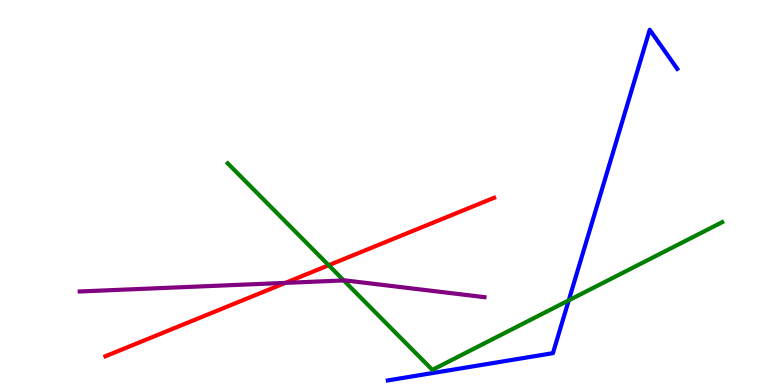[{'lines': ['blue', 'red'], 'intersections': []}, {'lines': ['green', 'red'], 'intersections': [{'x': 4.24, 'y': 3.11}]}, {'lines': ['purple', 'red'], 'intersections': [{'x': 3.68, 'y': 2.65}]}, {'lines': ['blue', 'green'], 'intersections': [{'x': 7.34, 'y': 2.2}]}, {'lines': ['blue', 'purple'], 'intersections': []}, {'lines': ['green', 'purple'], 'intersections': [{'x': 4.44, 'y': 2.72}]}]